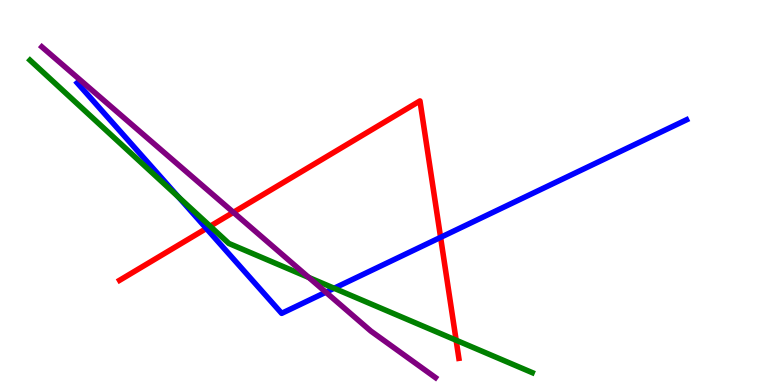[{'lines': ['blue', 'red'], 'intersections': [{'x': 2.66, 'y': 4.07}, {'x': 5.69, 'y': 3.83}]}, {'lines': ['green', 'red'], 'intersections': [{'x': 2.71, 'y': 4.12}, {'x': 5.89, 'y': 1.16}]}, {'lines': ['purple', 'red'], 'intersections': [{'x': 3.01, 'y': 4.48}]}, {'lines': ['blue', 'green'], 'intersections': [{'x': 2.3, 'y': 4.88}, {'x': 4.31, 'y': 2.51}]}, {'lines': ['blue', 'purple'], 'intersections': [{'x': 4.2, 'y': 2.41}]}, {'lines': ['green', 'purple'], 'intersections': [{'x': 3.98, 'y': 2.79}]}]